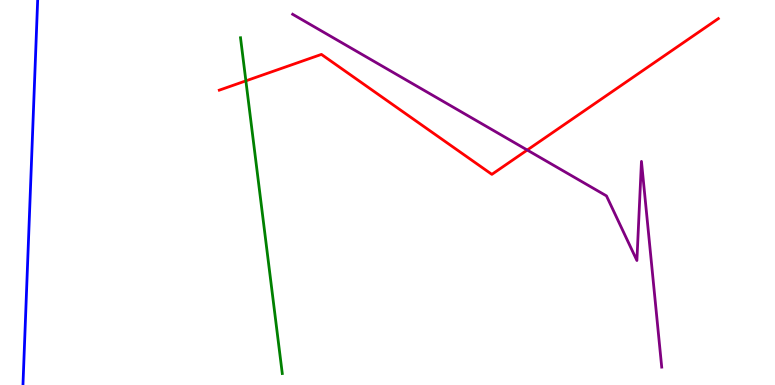[{'lines': ['blue', 'red'], 'intersections': []}, {'lines': ['green', 'red'], 'intersections': [{'x': 3.17, 'y': 7.9}]}, {'lines': ['purple', 'red'], 'intersections': [{'x': 6.8, 'y': 6.1}]}, {'lines': ['blue', 'green'], 'intersections': []}, {'lines': ['blue', 'purple'], 'intersections': []}, {'lines': ['green', 'purple'], 'intersections': []}]